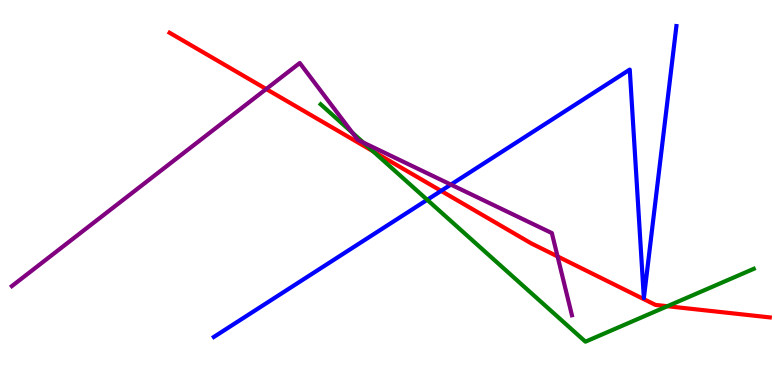[{'lines': ['blue', 'red'], 'intersections': [{'x': 5.69, 'y': 5.04}]}, {'lines': ['green', 'red'], 'intersections': [{'x': 4.81, 'y': 6.07}, {'x': 8.61, 'y': 2.05}]}, {'lines': ['purple', 'red'], 'intersections': [{'x': 3.43, 'y': 7.69}, {'x': 7.19, 'y': 3.34}]}, {'lines': ['blue', 'green'], 'intersections': [{'x': 5.51, 'y': 4.81}]}, {'lines': ['blue', 'purple'], 'intersections': [{'x': 5.82, 'y': 5.21}]}, {'lines': ['green', 'purple'], 'intersections': [{'x': 4.55, 'y': 6.55}, {'x': 4.69, 'y': 6.3}]}]